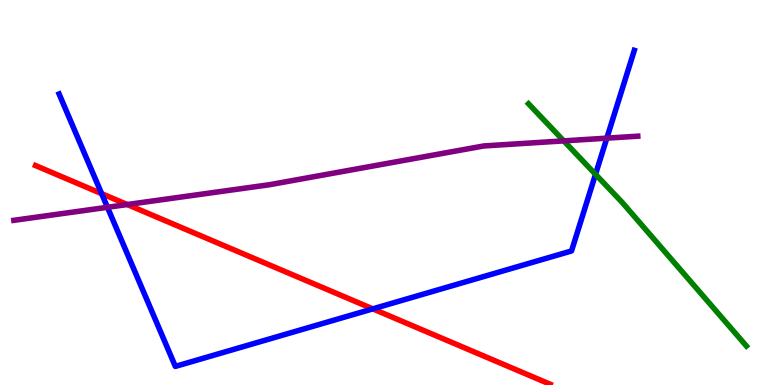[{'lines': ['blue', 'red'], 'intersections': [{'x': 1.31, 'y': 4.97}, {'x': 4.81, 'y': 1.98}]}, {'lines': ['green', 'red'], 'intersections': []}, {'lines': ['purple', 'red'], 'intersections': [{'x': 1.64, 'y': 4.69}]}, {'lines': ['blue', 'green'], 'intersections': [{'x': 7.68, 'y': 5.47}]}, {'lines': ['blue', 'purple'], 'intersections': [{'x': 1.39, 'y': 4.62}, {'x': 7.83, 'y': 6.41}]}, {'lines': ['green', 'purple'], 'intersections': [{'x': 7.27, 'y': 6.34}]}]